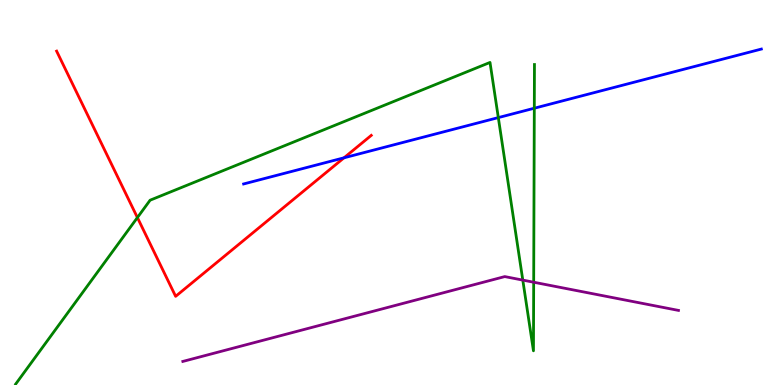[{'lines': ['blue', 'red'], 'intersections': [{'x': 4.44, 'y': 5.9}]}, {'lines': ['green', 'red'], 'intersections': [{'x': 1.77, 'y': 4.35}]}, {'lines': ['purple', 'red'], 'intersections': []}, {'lines': ['blue', 'green'], 'intersections': [{'x': 6.43, 'y': 6.95}, {'x': 6.89, 'y': 7.19}]}, {'lines': ['blue', 'purple'], 'intersections': []}, {'lines': ['green', 'purple'], 'intersections': [{'x': 6.75, 'y': 2.72}, {'x': 6.89, 'y': 2.67}]}]